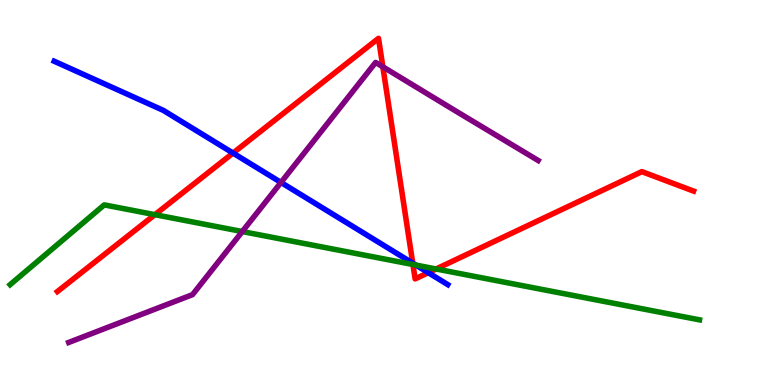[{'lines': ['blue', 'red'], 'intersections': [{'x': 3.01, 'y': 6.02}, {'x': 5.33, 'y': 3.17}, {'x': 5.53, 'y': 2.92}]}, {'lines': ['green', 'red'], 'intersections': [{'x': 2.0, 'y': 4.42}, {'x': 5.33, 'y': 3.13}, {'x': 5.63, 'y': 3.01}]}, {'lines': ['purple', 'red'], 'intersections': [{'x': 4.94, 'y': 8.26}]}, {'lines': ['blue', 'green'], 'intersections': [{'x': 5.37, 'y': 3.11}]}, {'lines': ['blue', 'purple'], 'intersections': [{'x': 3.63, 'y': 5.26}]}, {'lines': ['green', 'purple'], 'intersections': [{'x': 3.13, 'y': 3.99}]}]